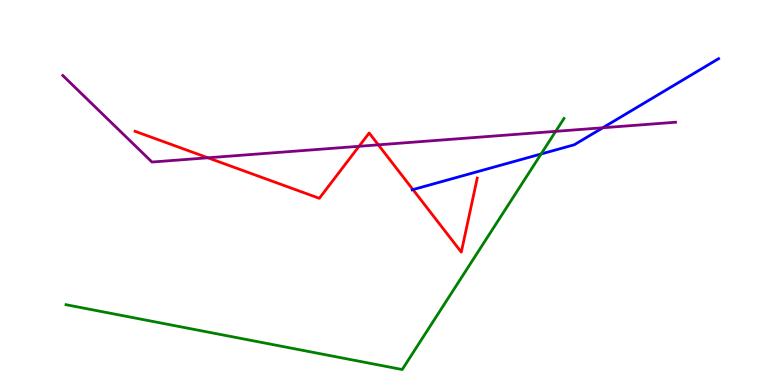[{'lines': ['blue', 'red'], 'intersections': [{'x': 5.33, 'y': 5.08}]}, {'lines': ['green', 'red'], 'intersections': []}, {'lines': ['purple', 'red'], 'intersections': [{'x': 2.68, 'y': 5.9}, {'x': 4.63, 'y': 6.2}, {'x': 4.88, 'y': 6.24}]}, {'lines': ['blue', 'green'], 'intersections': [{'x': 6.98, 'y': 6.0}]}, {'lines': ['blue', 'purple'], 'intersections': [{'x': 7.78, 'y': 6.68}]}, {'lines': ['green', 'purple'], 'intersections': [{'x': 7.17, 'y': 6.59}]}]